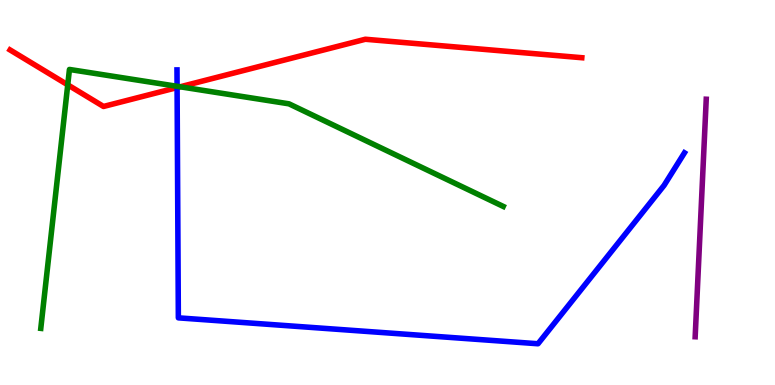[{'lines': ['blue', 'red'], 'intersections': [{'x': 2.29, 'y': 7.73}]}, {'lines': ['green', 'red'], 'intersections': [{'x': 0.874, 'y': 7.8}, {'x': 2.32, 'y': 7.75}]}, {'lines': ['purple', 'red'], 'intersections': []}, {'lines': ['blue', 'green'], 'intersections': [{'x': 2.28, 'y': 7.76}]}, {'lines': ['blue', 'purple'], 'intersections': []}, {'lines': ['green', 'purple'], 'intersections': []}]